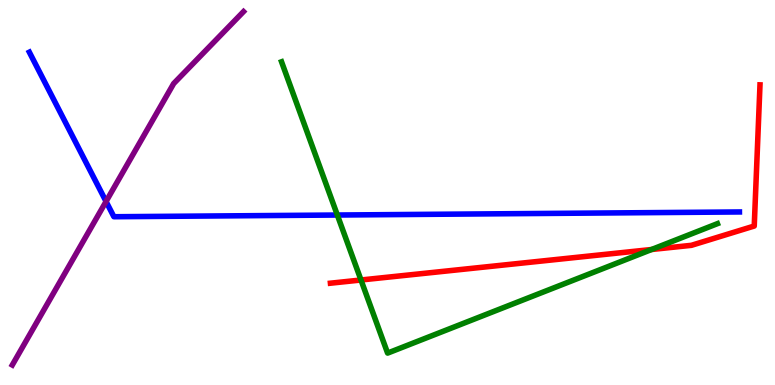[{'lines': ['blue', 'red'], 'intersections': []}, {'lines': ['green', 'red'], 'intersections': [{'x': 4.66, 'y': 2.73}, {'x': 8.41, 'y': 3.52}]}, {'lines': ['purple', 'red'], 'intersections': []}, {'lines': ['blue', 'green'], 'intersections': [{'x': 4.35, 'y': 4.41}]}, {'lines': ['blue', 'purple'], 'intersections': [{'x': 1.37, 'y': 4.77}]}, {'lines': ['green', 'purple'], 'intersections': []}]